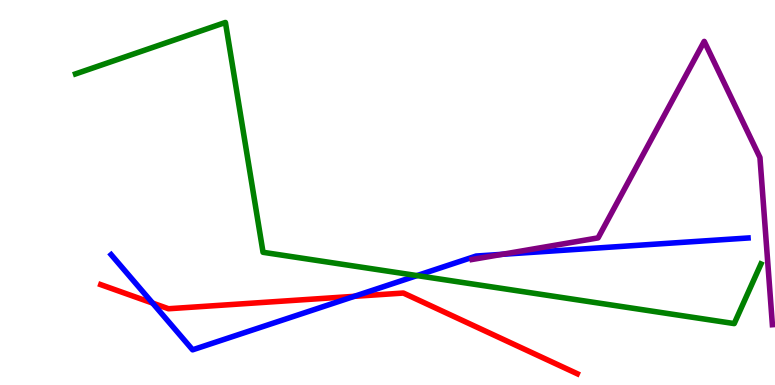[{'lines': ['blue', 'red'], 'intersections': [{'x': 1.97, 'y': 2.13}, {'x': 4.57, 'y': 2.3}]}, {'lines': ['green', 'red'], 'intersections': []}, {'lines': ['purple', 'red'], 'intersections': []}, {'lines': ['blue', 'green'], 'intersections': [{'x': 5.38, 'y': 2.84}]}, {'lines': ['blue', 'purple'], 'intersections': [{'x': 6.48, 'y': 3.39}]}, {'lines': ['green', 'purple'], 'intersections': []}]